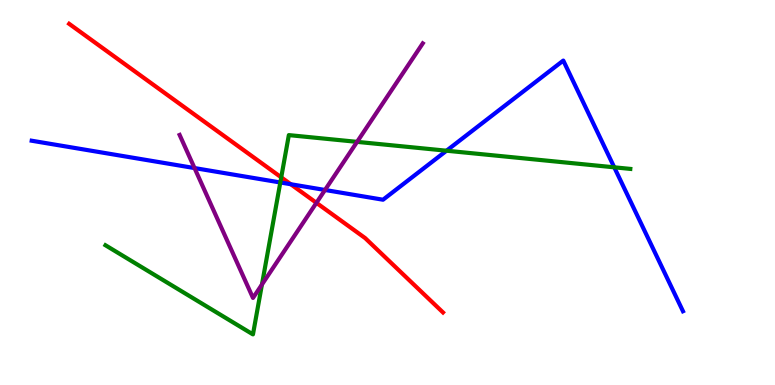[{'lines': ['blue', 'red'], 'intersections': [{'x': 3.75, 'y': 5.21}]}, {'lines': ['green', 'red'], 'intersections': [{'x': 3.63, 'y': 5.39}]}, {'lines': ['purple', 'red'], 'intersections': [{'x': 4.08, 'y': 4.73}]}, {'lines': ['blue', 'green'], 'intersections': [{'x': 3.62, 'y': 5.26}, {'x': 5.76, 'y': 6.09}, {'x': 7.93, 'y': 5.65}]}, {'lines': ['blue', 'purple'], 'intersections': [{'x': 2.51, 'y': 5.63}, {'x': 4.19, 'y': 5.07}]}, {'lines': ['green', 'purple'], 'intersections': [{'x': 3.38, 'y': 2.61}, {'x': 4.61, 'y': 6.32}]}]